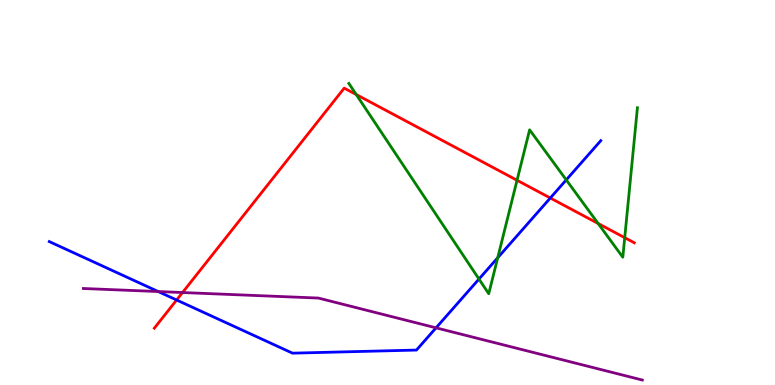[{'lines': ['blue', 'red'], 'intersections': [{'x': 2.28, 'y': 2.21}, {'x': 7.1, 'y': 4.86}]}, {'lines': ['green', 'red'], 'intersections': [{'x': 4.6, 'y': 7.54}, {'x': 6.67, 'y': 5.32}, {'x': 7.72, 'y': 4.19}, {'x': 8.06, 'y': 3.83}]}, {'lines': ['purple', 'red'], 'intersections': [{'x': 2.36, 'y': 2.4}]}, {'lines': ['blue', 'green'], 'intersections': [{'x': 6.18, 'y': 2.75}, {'x': 6.42, 'y': 3.3}, {'x': 7.31, 'y': 5.33}]}, {'lines': ['blue', 'purple'], 'intersections': [{'x': 2.04, 'y': 2.43}, {'x': 5.63, 'y': 1.48}]}, {'lines': ['green', 'purple'], 'intersections': []}]